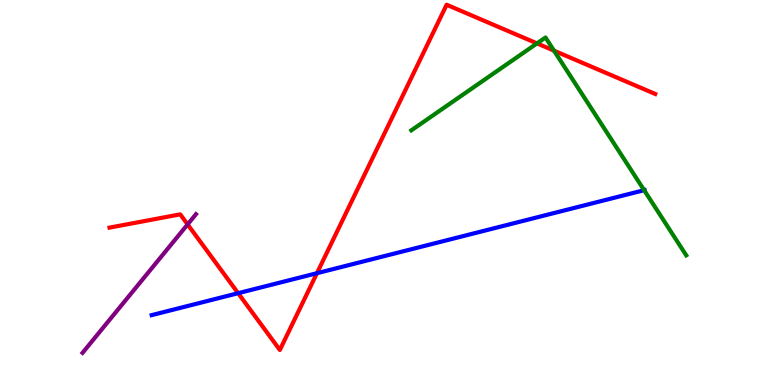[{'lines': ['blue', 'red'], 'intersections': [{'x': 3.07, 'y': 2.38}, {'x': 4.09, 'y': 2.9}]}, {'lines': ['green', 'red'], 'intersections': [{'x': 6.93, 'y': 8.87}, {'x': 7.15, 'y': 8.68}]}, {'lines': ['purple', 'red'], 'intersections': [{'x': 2.42, 'y': 4.17}]}, {'lines': ['blue', 'green'], 'intersections': [{'x': 8.31, 'y': 5.06}]}, {'lines': ['blue', 'purple'], 'intersections': []}, {'lines': ['green', 'purple'], 'intersections': []}]